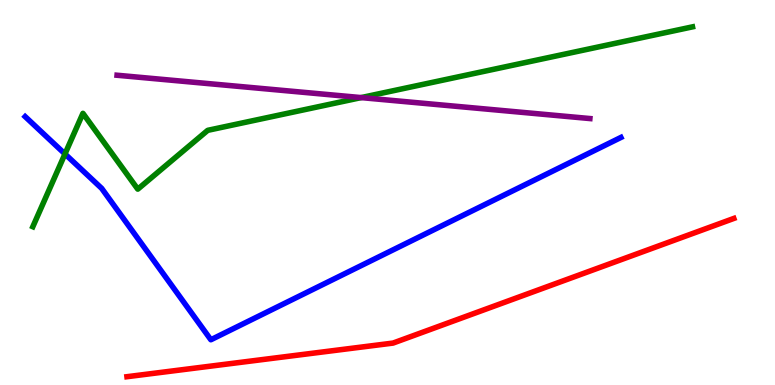[{'lines': ['blue', 'red'], 'intersections': []}, {'lines': ['green', 'red'], 'intersections': []}, {'lines': ['purple', 'red'], 'intersections': []}, {'lines': ['blue', 'green'], 'intersections': [{'x': 0.838, 'y': 6.0}]}, {'lines': ['blue', 'purple'], 'intersections': []}, {'lines': ['green', 'purple'], 'intersections': [{'x': 4.66, 'y': 7.47}]}]